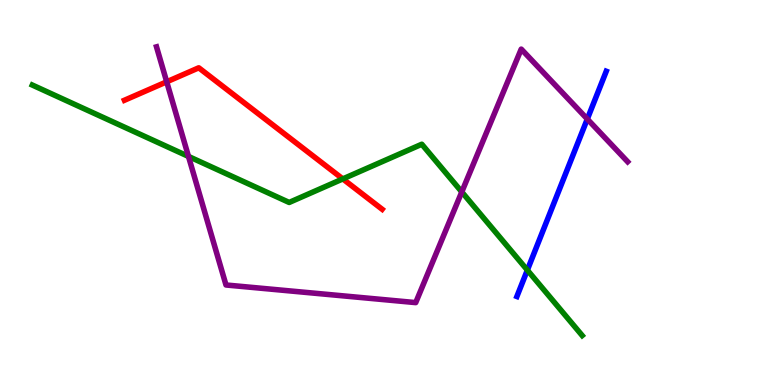[{'lines': ['blue', 'red'], 'intersections': []}, {'lines': ['green', 'red'], 'intersections': [{'x': 4.42, 'y': 5.35}]}, {'lines': ['purple', 'red'], 'intersections': [{'x': 2.15, 'y': 7.88}]}, {'lines': ['blue', 'green'], 'intersections': [{'x': 6.8, 'y': 2.98}]}, {'lines': ['blue', 'purple'], 'intersections': [{'x': 7.58, 'y': 6.91}]}, {'lines': ['green', 'purple'], 'intersections': [{'x': 2.43, 'y': 5.94}, {'x': 5.96, 'y': 5.01}]}]